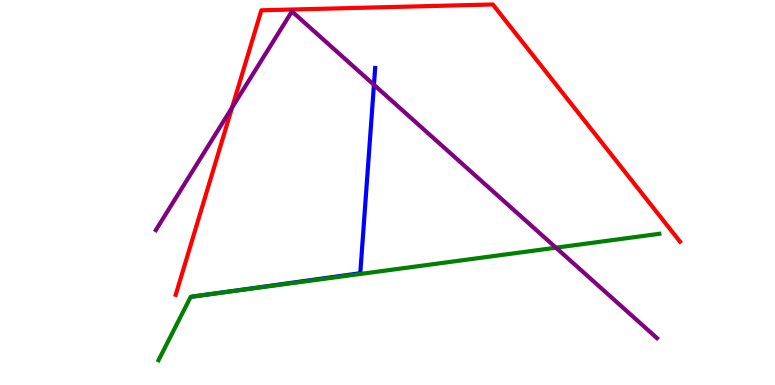[{'lines': ['blue', 'red'], 'intersections': []}, {'lines': ['green', 'red'], 'intersections': []}, {'lines': ['purple', 'red'], 'intersections': [{'x': 2.99, 'y': 7.2}]}, {'lines': ['blue', 'green'], 'intersections': [{'x': 2.78, 'y': 2.38}]}, {'lines': ['blue', 'purple'], 'intersections': [{'x': 4.83, 'y': 7.8}]}, {'lines': ['green', 'purple'], 'intersections': [{'x': 7.17, 'y': 3.57}]}]